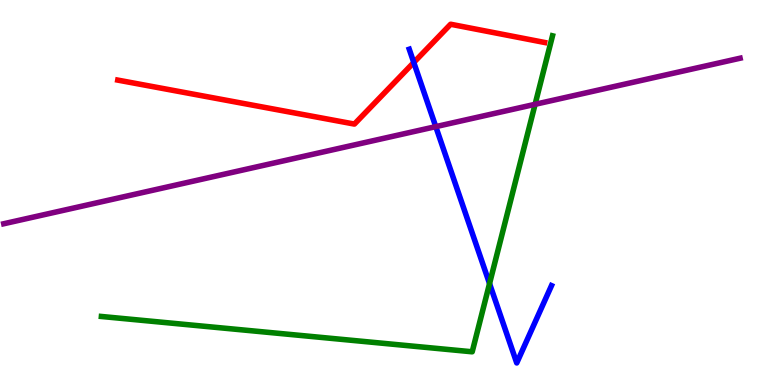[{'lines': ['blue', 'red'], 'intersections': [{'x': 5.34, 'y': 8.38}]}, {'lines': ['green', 'red'], 'intersections': []}, {'lines': ['purple', 'red'], 'intersections': []}, {'lines': ['blue', 'green'], 'intersections': [{'x': 6.32, 'y': 2.63}]}, {'lines': ['blue', 'purple'], 'intersections': [{'x': 5.62, 'y': 6.71}]}, {'lines': ['green', 'purple'], 'intersections': [{'x': 6.9, 'y': 7.29}]}]